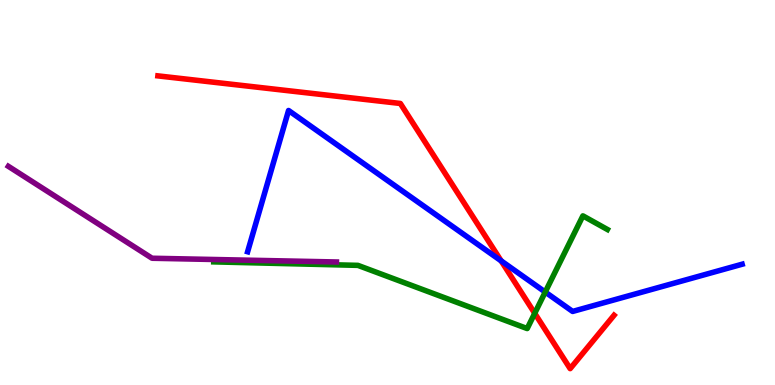[{'lines': ['blue', 'red'], 'intersections': [{'x': 6.47, 'y': 3.22}]}, {'lines': ['green', 'red'], 'intersections': [{'x': 6.9, 'y': 1.86}]}, {'lines': ['purple', 'red'], 'intersections': []}, {'lines': ['blue', 'green'], 'intersections': [{'x': 7.04, 'y': 2.41}]}, {'lines': ['blue', 'purple'], 'intersections': []}, {'lines': ['green', 'purple'], 'intersections': []}]